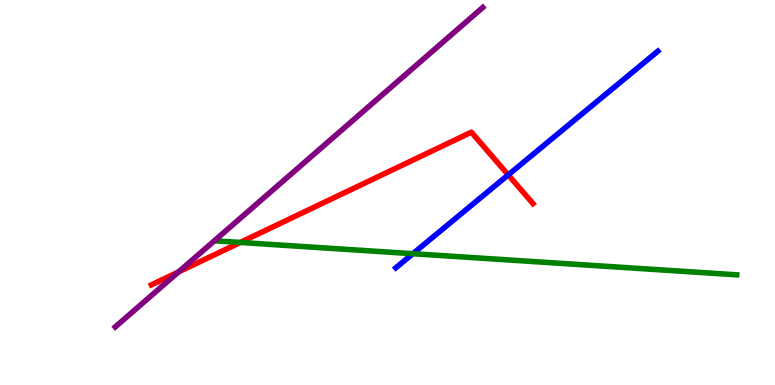[{'lines': ['blue', 'red'], 'intersections': [{'x': 6.56, 'y': 5.46}]}, {'lines': ['green', 'red'], 'intersections': [{'x': 3.1, 'y': 3.7}]}, {'lines': ['purple', 'red'], 'intersections': [{'x': 2.3, 'y': 2.94}]}, {'lines': ['blue', 'green'], 'intersections': [{'x': 5.33, 'y': 3.41}]}, {'lines': ['blue', 'purple'], 'intersections': []}, {'lines': ['green', 'purple'], 'intersections': []}]